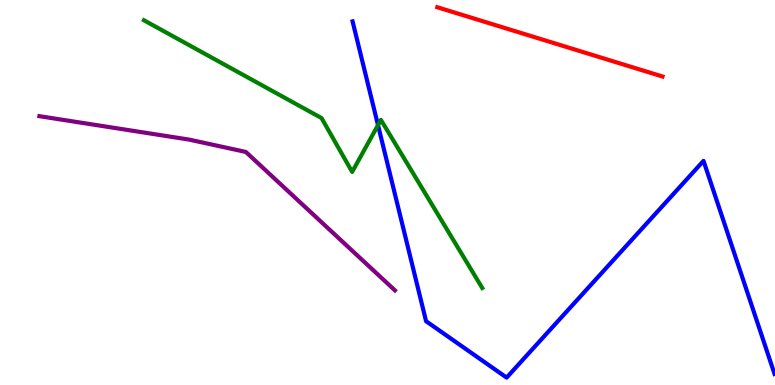[{'lines': ['blue', 'red'], 'intersections': []}, {'lines': ['green', 'red'], 'intersections': []}, {'lines': ['purple', 'red'], 'intersections': []}, {'lines': ['blue', 'green'], 'intersections': [{'x': 4.88, 'y': 6.75}]}, {'lines': ['blue', 'purple'], 'intersections': []}, {'lines': ['green', 'purple'], 'intersections': []}]